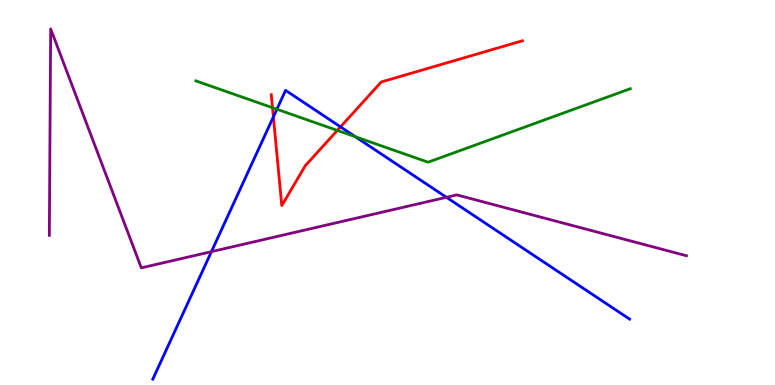[{'lines': ['blue', 'red'], 'intersections': [{'x': 3.53, 'y': 6.96}, {'x': 4.39, 'y': 6.7}]}, {'lines': ['green', 'red'], 'intersections': [{'x': 3.52, 'y': 7.2}, {'x': 4.35, 'y': 6.61}]}, {'lines': ['purple', 'red'], 'intersections': []}, {'lines': ['blue', 'green'], 'intersections': [{'x': 3.57, 'y': 7.16}, {'x': 4.58, 'y': 6.45}]}, {'lines': ['blue', 'purple'], 'intersections': [{'x': 2.73, 'y': 3.46}, {'x': 5.76, 'y': 4.88}]}, {'lines': ['green', 'purple'], 'intersections': []}]